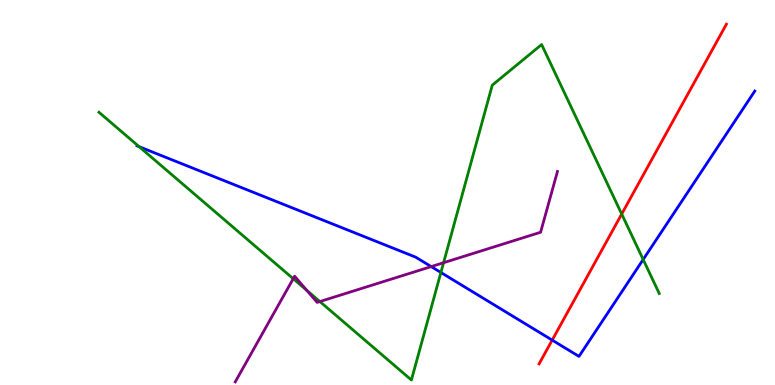[{'lines': ['blue', 'red'], 'intersections': [{'x': 7.12, 'y': 1.17}]}, {'lines': ['green', 'red'], 'intersections': [{'x': 8.02, 'y': 4.44}]}, {'lines': ['purple', 'red'], 'intersections': []}, {'lines': ['blue', 'green'], 'intersections': [{'x': 1.8, 'y': 6.19}, {'x': 5.69, 'y': 2.92}, {'x': 8.3, 'y': 3.26}]}, {'lines': ['blue', 'purple'], 'intersections': [{'x': 5.56, 'y': 3.08}]}, {'lines': ['green', 'purple'], 'intersections': [{'x': 3.78, 'y': 2.76}, {'x': 3.96, 'y': 2.46}, {'x': 4.13, 'y': 2.17}, {'x': 5.72, 'y': 3.18}]}]